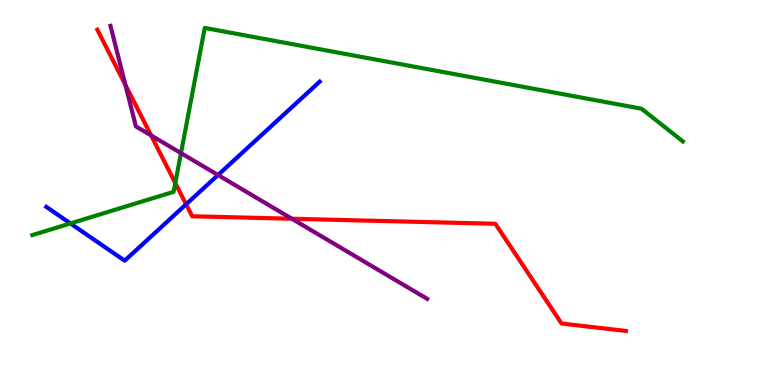[{'lines': ['blue', 'red'], 'intersections': [{'x': 2.4, 'y': 4.69}]}, {'lines': ['green', 'red'], 'intersections': [{'x': 2.26, 'y': 5.25}]}, {'lines': ['purple', 'red'], 'intersections': [{'x': 1.62, 'y': 7.79}, {'x': 1.95, 'y': 6.48}, {'x': 3.77, 'y': 4.32}]}, {'lines': ['blue', 'green'], 'intersections': [{'x': 0.909, 'y': 4.2}]}, {'lines': ['blue', 'purple'], 'intersections': [{'x': 2.81, 'y': 5.45}]}, {'lines': ['green', 'purple'], 'intersections': [{'x': 2.34, 'y': 6.02}]}]